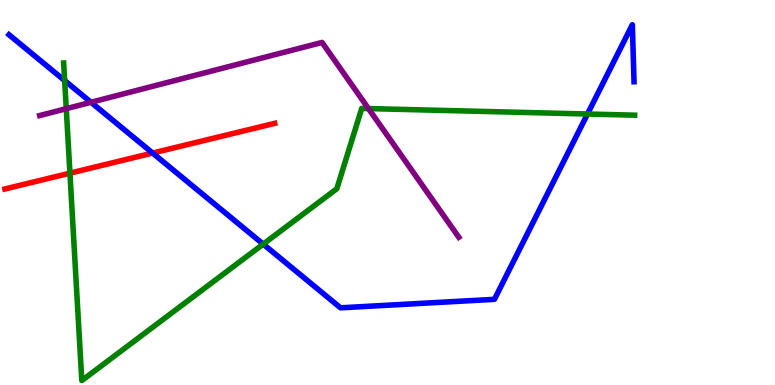[{'lines': ['blue', 'red'], 'intersections': [{'x': 1.97, 'y': 6.02}]}, {'lines': ['green', 'red'], 'intersections': [{'x': 0.902, 'y': 5.5}]}, {'lines': ['purple', 'red'], 'intersections': []}, {'lines': ['blue', 'green'], 'intersections': [{'x': 0.834, 'y': 7.91}, {'x': 3.4, 'y': 3.66}, {'x': 7.58, 'y': 7.04}]}, {'lines': ['blue', 'purple'], 'intersections': [{'x': 1.17, 'y': 7.34}]}, {'lines': ['green', 'purple'], 'intersections': [{'x': 0.855, 'y': 7.18}, {'x': 4.75, 'y': 7.18}]}]